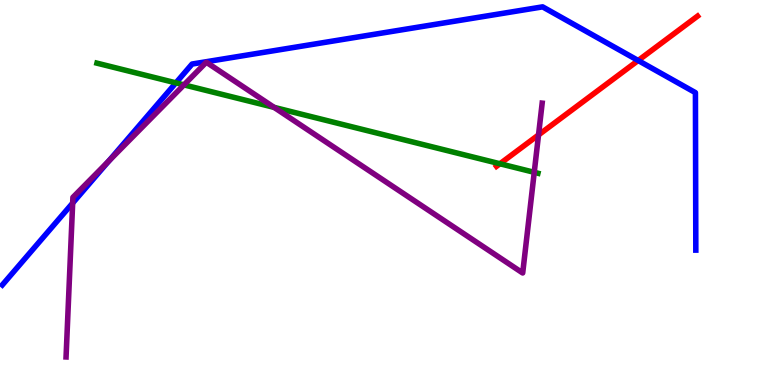[{'lines': ['blue', 'red'], 'intersections': [{'x': 8.23, 'y': 8.43}]}, {'lines': ['green', 'red'], 'intersections': [{'x': 6.45, 'y': 5.75}]}, {'lines': ['purple', 'red'], 'intersections': [{'x': 6.95, 'y': 6.5}]}, {'lines': ['blue', 'green'], 'intersections': [{'x': 2.27, 'y': 7.85}]}, {'lines': ['blue', 'purple'], 'intersections': [{'x': 0.938, 'y': 4.73}, {'x': 1.4, 'y': 5.82}]}, {'lines': ['green', 'purple'], 'intersections': [{'x': 2.37, 'y': 7.8}, {'x': 3.54, 'y': 7.21}, {'x': 6.89, 'y': 5.52}]}]